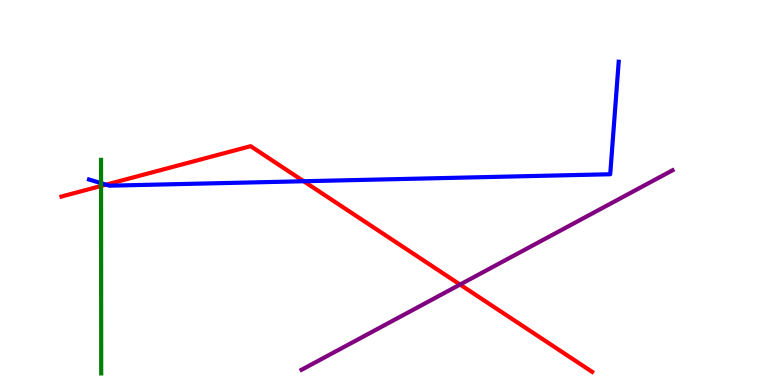[{'lines': ['blue', 'red'], 'intersections': [{'x': 1.37, 'y': 5.2}, {'x': 3.92, 'y': 5.29}]}, {'lines': ['green', 'red'], 'intersections': [{'x': 1.3, 'y': 5.17}]}, {'lines': ['purple', 'red'], 'intersections': [{'x': 5.94, 'y': 2.61}]}, {'lines': ['blue', 'green'], 'intersections': [{'x': 1.3, 'y': 5.24}]}, {'lines': ['blue', 'purple'], 'intersections': []}, {'lines': ['green', 'purple'], 'intersections': []}]